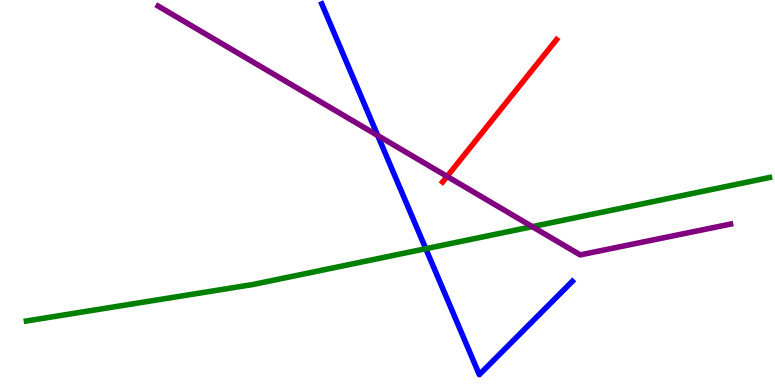[{'lines': ['blue', 'red'], 'intersections': []}, {'lines': ['green', 'red'], 'intersections': []}, {'lines': ['purple', 'red'], 'intersections': [{'x': 5.77, 'y': 5.42}]}, {'lines': ['blue', 'green'], 'intersections': [{'x': 5.49, 'y': 3.54}]}, {'lines': ['blue', 'purple'], 'intersections': [{'x': 4.87, 'y': 6.48}]}, {'lines': ['green', 'purple'], 'intersections': [{'x': 6.87, 'y': 4.11}]}]